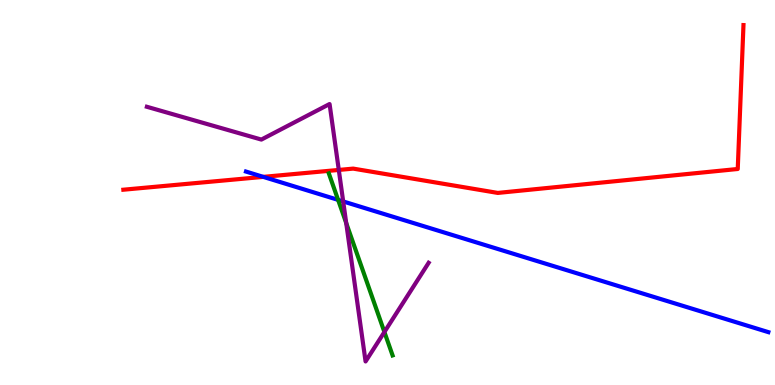[{'lines': ['blue', 'red'], 'intersections': [{'x': 3.4, 'y': 5.41}]}, {'lines': ['green', 'red'], 'intersections': []}, {'lines': ['purple', 'red'], 'intersections': [{'x': 4.37, 'y': 5.59}]}, {'lines': ['blue', 'green'], 'intersections': [{'x': 4.36, 'y': 4.81}]}, {'lines': ['blue', 'purple'], 'intersections': [{'x': 4.43, 'y': 4.77}]}, {'lines': ['green', 'purple'], 'intersections': [{'x': 4.47, 'y': 4.21}, {'x': 4.96, 'y': 1.38}]}]